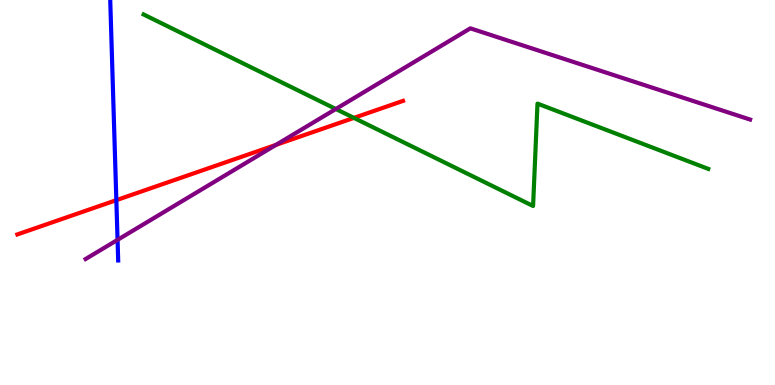[{'lines': ['blue', 'red'], 'intersections': [{'x': 1.5, 'y': 4.8}]}, {'lines': ['green', 'red'], 'intersections': [{'x': 4.57, 'y': 6.94}]}, {'lines': ['purple', 'red'], 'intersections': [{'x': 3.56, 'y': 6.24}]}, {'lines': ['blue', 'green'], 'intersections': []}, {'lines': ['blue', 'purple'], 'intersections': [{'x': 1.52, 'y': 3.77}]}, {'lines': ['green', 'purple'], 'intersections': [{'x': 4.33, 'y': 7.17}]}]